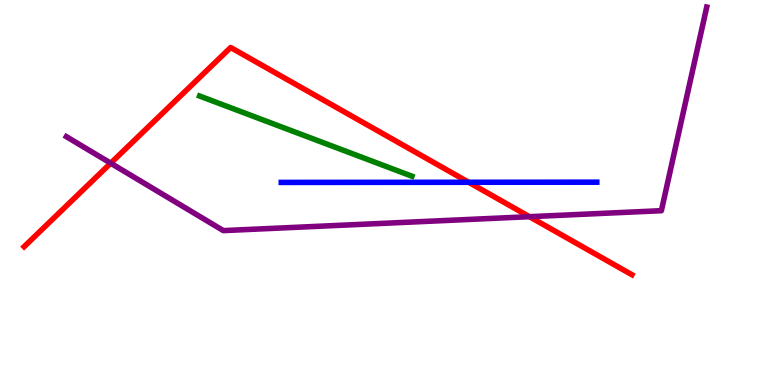[{'lines': ['blue', 'red'], 'intersections': [{'x': 6.05, 'y': 5.27}]}, {'lines': ['green', 'red'], 'intersections': []}, {'lines': ['purple', 'red'], 'intersections': [{'x': 1.43, 'y': 5.76}, {'x': 6.83, 'y': 4.37}]}, {'lines': ['blue', 'green'], 'intersections': []}, {'lines': ['blue', 'purple'], 'intersections': []}, {'lines': ['green', 'purple'], 'intersections': []}]